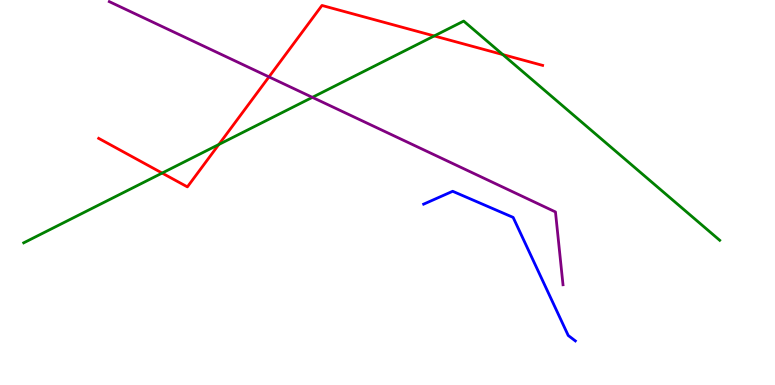[{'lines': ['blue', 'red'], 'intersections': []}, {'lines': ['green', 'red'], 'intersections': [{'x': 2.09, 'y': 5.5}, {'x': 2.82, 'y': 6.25}, {'x': 5.6, 'y': 9.07}, {'x': 6.49, 'y': 8.58}]}, {'lines': ['purple', 'red'], 'intersections': [{'x': 3.47, 'y': 8.0}]}, {'lines': ['blue', 'green'], 'intersections': []}, {'lines': ['blue', 'purple'], 'intersections': []}, {'lines': ['green', 'purple'], 'intersections': [{'x': 4.03, 'y': 7.47}]}]